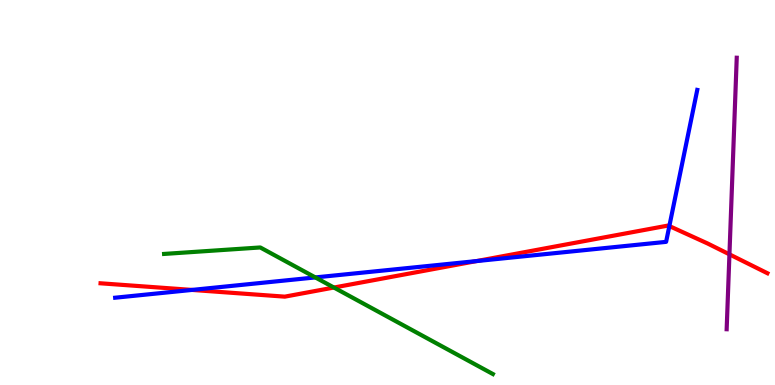[{'lines': ['blue', 'red'], 'intersections': [{'x': 2.48, 'y': 2.47}, {'x': 6.15, 'y': 3.22}, {'x': 8.64, 'y': 4.13}]}, {'lines': ['green', 'red'], 'intersections': [{'x': 4.31, 'y': 2.53}]}, {'lines': ['purple', 'red'], 'intersections': [{'x': 9.41, 'y': 3.39}]}, {'lines': ['blue', 'green'], 'intersections': [{'x': 4.07, 'y': 2.79}]}, {'lines': ['blue', 'purple'], 'intersections': []}, {'lines': ['green', 'purple'], 'intersections': []}]